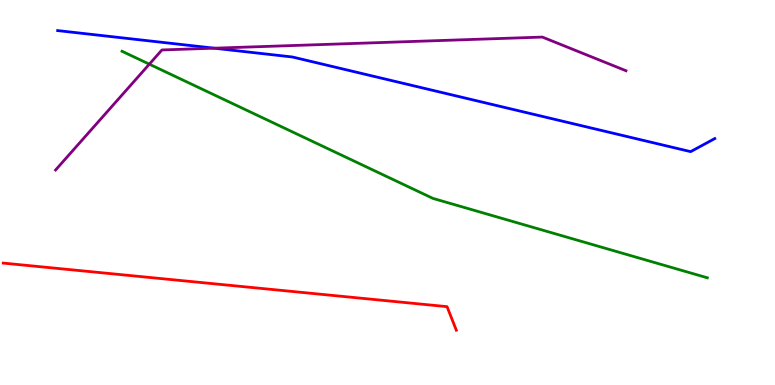[{'lines': ['blue', 'red'], 'intersections': []}, {'lines': ['green', 'red'], 'intersections': []}, {'lines': ['purple', 'red'], 'intersections': []}, {'lines': ['blue', 'green'], 'intersections': []}, {'lines': ['blue', 'purple'], 'intersections': [{'x': 2.76, 'y': 8.75}]}, {'lines': ['green', 'purple'], 'intersections': [{'x': 1.93, 'y': 8.33}]}]